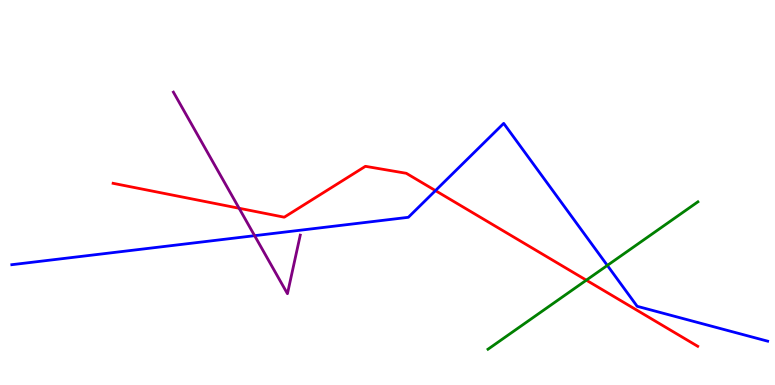[{'lines': ['blue', 'red'], 'intersections': [{'x': 5.62, 'y': 5.05}]}, {'lines': ['green', 'red'], 'intersections': [{'x': 7.57, 'y': 2.72}]}, {'lines': ['purple', 'red'], 'intersections': [{'x': 3.09, 'y': 4.59}]}, {'lines': ['blue', 'green'], 'intersections': [{'x': 7.84, 'y': 3.11}]}, {'lines': ['blue', 'purple'], 'intersections': [{'x': 3.29, 'y': 3.88}]}, {'lines': ['green', 'purple'], 'intersections': []}]